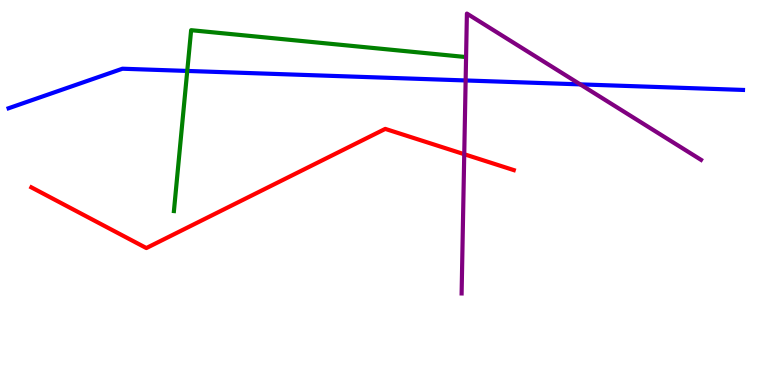[{'lines': ['blue', 'red'], 'intersections': []}, {'lines': ['green', 'red'], 'intersections': []}, {'lines': ['purple', 'red'], 'intersections': [{'x': 5.99, 'y': 5.99}]}, {'lines': ['blue', 'green'], 'intersections': [{'x': 2.42, 'y': 8.16}]}, {'lines': ['blue', 'purple'], 'intersections': [{'x': 6.01, 'y': 7.91}, {'x': 7.49, 'y': 7.81}]}, {'lines': ['green', 'purple'], 'intersections': []}]